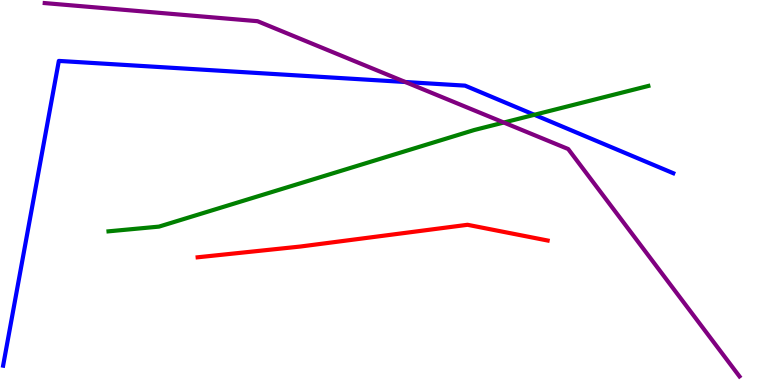[{'lines': ['blue', 'red'], 'intersections': []}, {'lines': ['green', 'red'], 'intersections': []}, {'lines': ['purple', 'red'], 'intersections': []}, {'lines': ['blue', 'green'], 'intersections': [{'x': 6.9, 'y': 7.02}]}, {'lines': ['blue', 'purple'], 'intersections': [{'x': 5.23, 'y': 7.87}]}, {'lines': ['green', 'purple'], 'intersections': [{'x': 6.5, 'y': 6.82}]}]